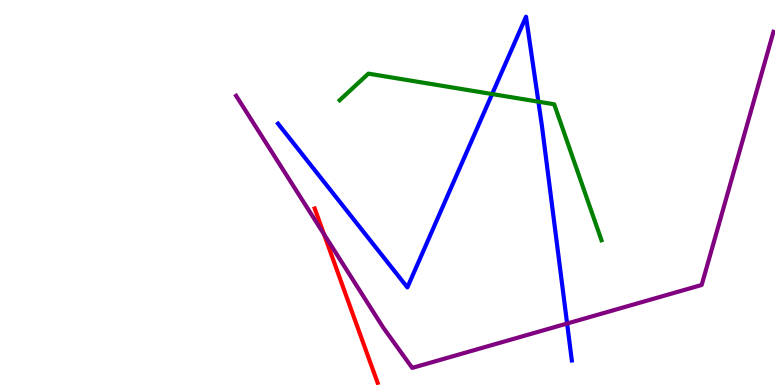[{'lines': ['blue', 'red'], 'intersections': []}, {'lines': ['green', 'red'], 'intersections': []}, {'lines': ['purple', 'red'], 'intersections': [{'x': 4.18, 'y': 3.92}]}, {'lines': ['blue', 'green'], 'intersections': [{'x': 6.35, 'y': 7.56}, {'x': 6.95, 'y': 7.36}]}, {'lines': ['blue', 'purple'], 'intersections': [{'x': 7.32, 'y': 1.6}]}, {'lines': ['green', 'purple'], 'intersections': []}]